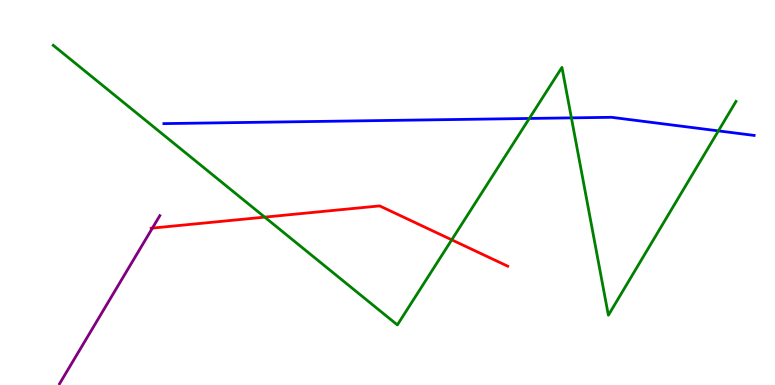[{'lines': ['blue', 'red'], 'intersections': []}, {'lines': ['green', 'red'], 'intersections': [{'x': 3.42, 'y': 4.36}, {'x': 5.83, 'y': 3.77}]}, {'lines': ['purple', 'red'], 'intersections': [{'x': 1.97, 'y': 4.08}]}, {'lines': ['blue', 'green'], 'intersections': [{'x': 6.83, 'y': 6.92}, {'x': 7.37, 'y': 6.94}, {'x': 9.27, 'y': 6.6}]}, {'lines': ['blue', 'purple'], 'intersections': []}, {'lines': ['green', 'purple'], 'intersections': []}]